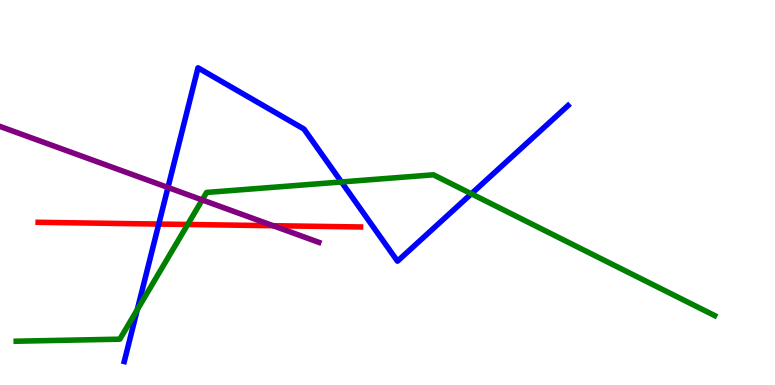[{'lines': ['blue', 'red'], 'intersections': [{'x': 2.05, 'y': 4.18}]}, {'lines': ['green', 'red'], 'intersections': [{'x': 2.42, 'y': 4.17}]}, {'lines': ['purple', 'red'], 'intersections': [{'x': 3.52, 'y': 4.14}]}, {'lines': ['blue', 'green'], 'intersections': [{'x': 1.77, 'y': 1.96}, {'x': 4.41, 'y': 5.27}, {'x': 6.08, 'y': 4.97}]}, {'lines': ['blue', 'purple'], 'intersections': [{'x': 2.17, 'y': 5.13}]}, {'lines': ['green', 'purple'], 'intersections': [{'x': 2.61, 'y': 4.81}]}]